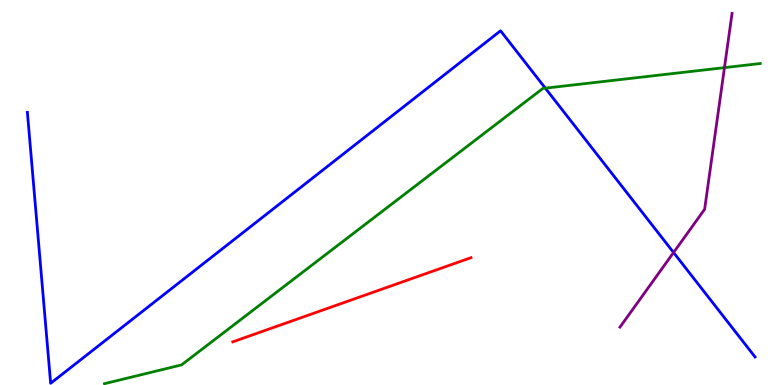[{'lines': ['blue', 'red'], 'intersections': []}, {'lines': ['green', 'red'], 'intersections': []}, {'lines': ['purple', 'red'], 'intersections': []}, {'lines': ['blue', 'green'], 'intersections': [{'x': 7.04, 'y': 7.71}]}, {'lines': ['blue', 'purple'], 'intersections': [{'x': 8.69, 'y': 3.44}]}, {'lines': ['green', 'purple'], 'intersections': [{'x': 9.35, 'y': 8.24}]}]